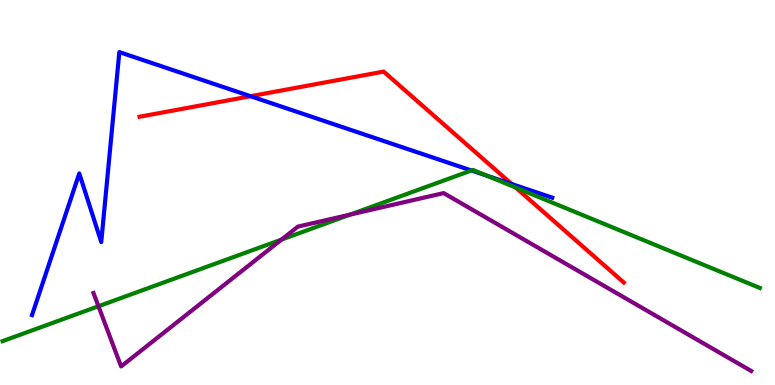[{'lines': ['blue', 'red'], 'intersections': [{'x': 3.23, 'y': 7.5}, {'x': 6.6, 'y': 5.22}]}, {'lines': ['green', 'red'], 'intersections': [{'x': 6.65, 'y': 5.13}]}, {'lines': ['purple', 'red'], 'intersections': []}, {'lines': ['blue', 'green'], 'intersections': [{'x': 6.08, 'y': 5.57}, {'x': 6.28, 'y': 5.44}]}, {'lines': ['blue', 'purple'], 'intersections': []}, {'lines': ['green', 'purple'], 'intersections': [{'x': 1.27, 'y': 2.05}, {'x': 3.63, 'y': 3.78}, {'x': 4.52, 'y': 4.43}]}]